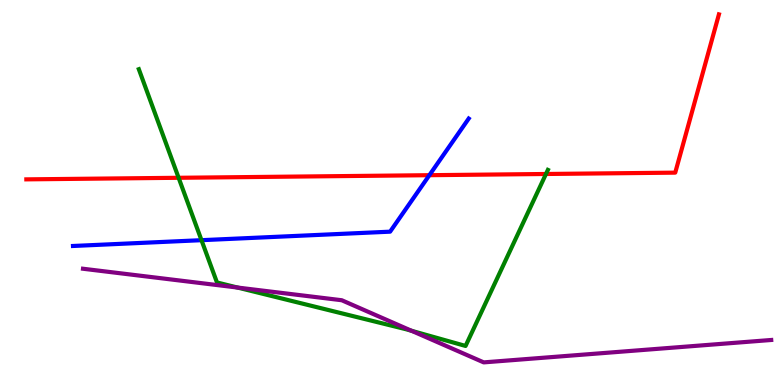[{'lines': ['blue', 'red'], 'intersections': [{'x': 5.54, 'y': 5.45}]}, {'lines': ['green', 'red'], 'intersections': [{'x': 2.3, 'y': 5.38}, {'x': 7.04, 'y': 5.48}]}, {'lines': ['purple', 'red'], 'intersections': []}, {'lines': ['blue', 'green'], 'intersections': [{'x': 2.6, 'y': 3.76}]}, {'lines': ['blue', 'purple'], 'intersections': []}, {'lines': ['green', 'purple'], 'intersections': [{'x': 3.06, 'y': 2.53}, {'x': 5.31, 'y': 1.41}]}]